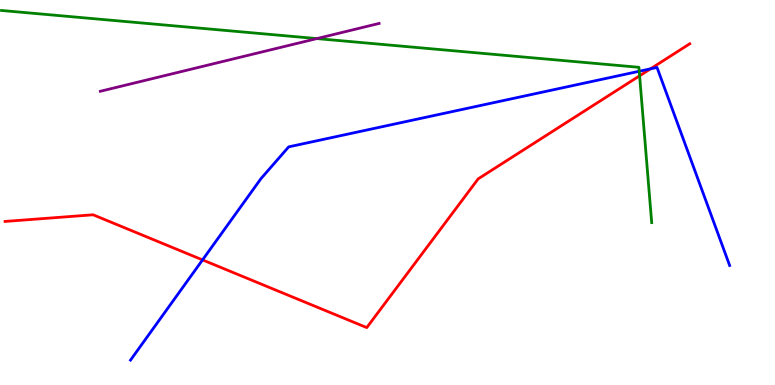[{'lines': ['blue', 'red'], 'intersections': [{'x': 2.61, 'y': 3.25}, {'x': 8.39, 'y': 8.21}]}, {'lines': ['green', 'red'], 'intersections': [{'x': 8.25, 'y': 8.03}]}, {'lines': ['purple', 'red'], 'intersections': []}, {'lines': ['blue', 'green'], 'intersections': [{'x': 8.25, 'y': 8.15}]}, {'lines': ['blue', 'purple'], 'intersections': []}, {'lines': ['green', 'purple'], 'intersections': [{'x': 4.09, 'y': 9.0}]}]